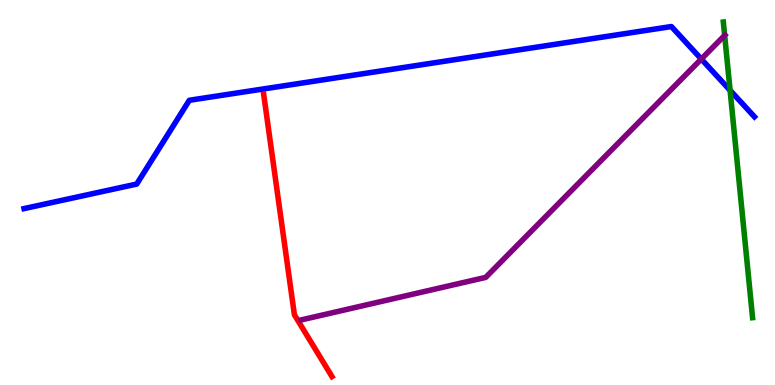[{'lines': ['blue', 'red'], 'intersections': []}, {'lines': ['green', 'red'], 'intersections': []}, {'lines': ['purple', 'red'], 'intersections': []}, {'lines': ['blue', 'green'], 'intersections': [{'x': 9.42, 'y': 7.65}]}, {'lines': ['blue', 'purple'], 'intersections': [{'x': 9.05, 'y': 8.47}]}, {'lines': ['green', 'purple'], 'intersections': [{'x': 9.35, 'y': 9.08}]}]